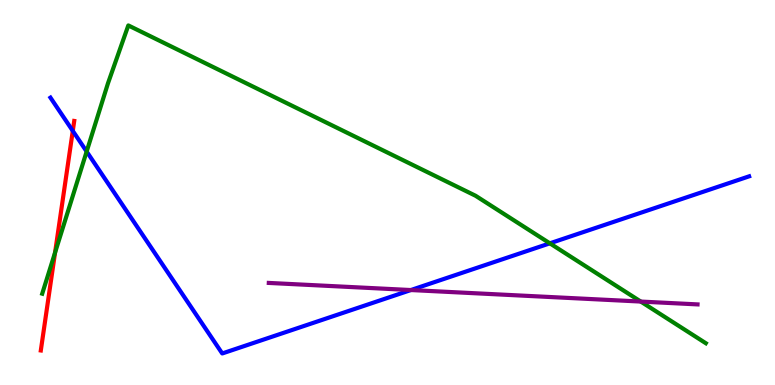[{'lines': ['blue', 'red'], 'intersections': [{'x': 0.939, 'y': 6.6}]}, {'lines': ['green', 'red'], 'intersections': [{'x': 0.71, 'y': 3.44}]}, {'lines': ['purple', 'red'], 'intersections': []}, {'lines': ['blue', 'green'], 'intersections': [{'x': 1.12, 'y': 6.06}, {'x': 7.09, 'y': 3.68}]}, {'lines': ['blue', 'purple'], 'intersections': [{'x': 5.3, 'y': 2.47}]}, {'lines': ['green', 'purple'], 'intersections': [{'x': 8.27, 'y': 2.17}]}]